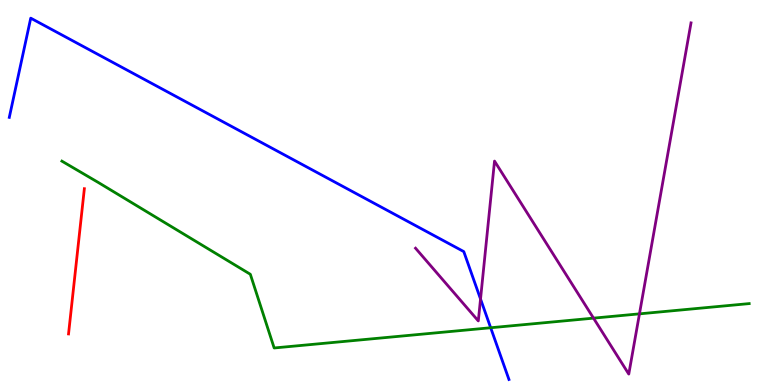[{'lines': ['blue', 'red'], 'intersections': []}, {'lines': ['green', 'red'], 'intersections': []}, {'lines': ['purple', 'red'], 'intersections': []}, {'lines': ['blue', 'green'], 'intersections': [{'x': 6.33, 'y': 1.49}]}, {'lines': ['blue', 'purple'], 'intersections': [{'x': 6.2, 'y': 2.23}]}, {'lines': ['green', 'purple'], 'intersections': [{'x': 7.66, 'y': 1.74}, {'x': 8.25, 'y': 1.85}]}]